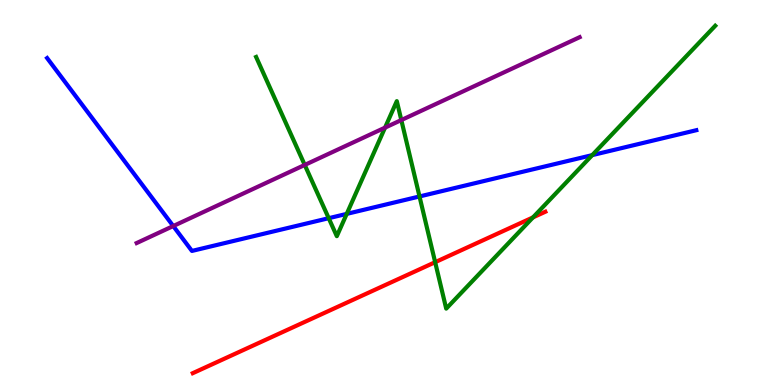[{'lines': ['blue', 'red'], 'intersections': []}, {'lines': ['green', 'red'], 'intersections': [{'x': 5.61, 'y': 3.19}, {'x': 6.88, 'y': 4.35}]}, {'lines': ['purple', 'red'], 'intersections': []}, {'lines': ['blue', 'green'], 'intersections': [{'x': 4.24, 'y': 4.33}, {'x': 4.47, 'y': 4.44}, {'x': 5.41, 'y': 4.9}, {'x': 7.64, 'y': 5.97}]}, {'lines': ['blue', 'purple'], 'intersections': [{'x': 2.24, 'y': 4.13}]}, {'lines': ['green', 'purple'], 'intersections': [{'x': 3.93, 'y': 5.72}, {'x': 4.97, 'y': 6.69}, {'x': 5.18, 'y': 6.88}]}]